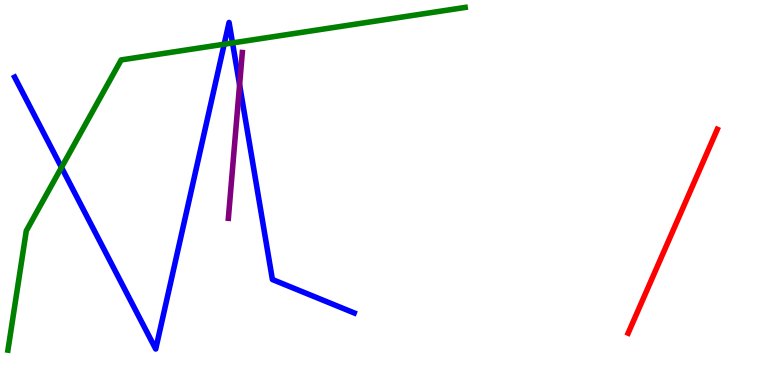[{'lines': ['blue', 'red'], 'intersections': []}, {'lines': ['green', 'red'], 'intersections': []}, {'lines': ['purple', 'red'], 'intersections': []}, {'lines': ['blue', 'green'], 'intersections': [{'x': 0.793, 'y': 5.65}, {'x': 2.89, 'y': 8.85}, {'x': 3.0, 'y': 8.88}]}, {'lines': ['blue', 'purple'], 'intersections': [{'x': 3.09, 'y': 7.8}]}, {'lines': ['green', 'purple'], 'intersections': []}]